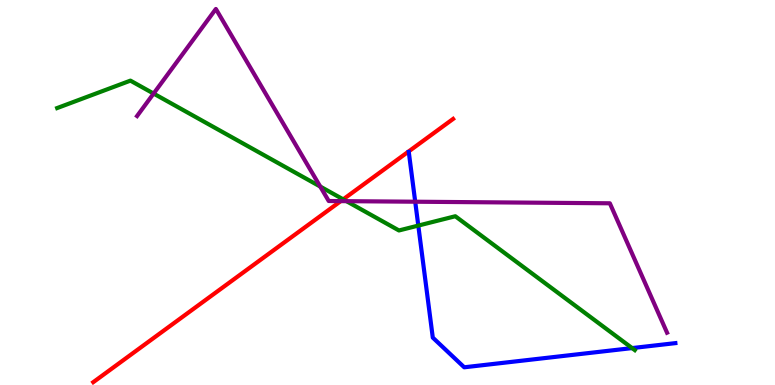[{'lines': ['blue', 'red'], 'intersections': []}, {'lines': ['green', 'red'], 'intersections': [{'x': 4.43, 'y': 4.82}]}, {'lines': ['purple', 'red'], 'intersections': [{'x': 4.4, 'y': 4.78}]}, {'lines': ['blue', 'green'], 'intersections': [{'x': 5.4, 'y': 4.14}, {'x': 8.16, 'y': 0.959}]}, {'lines': ['blue', 'purple'], 'intersections': [{'x': 5.36, 'y': 4.76}]}, {'lines': ['green', 'purple'], 'intersections': [{'x': 1.98, 'y': 7.57}, {'x': 4.13, 'y': 5.16}, {'x': 4.47, 'y': 4.77}]}]